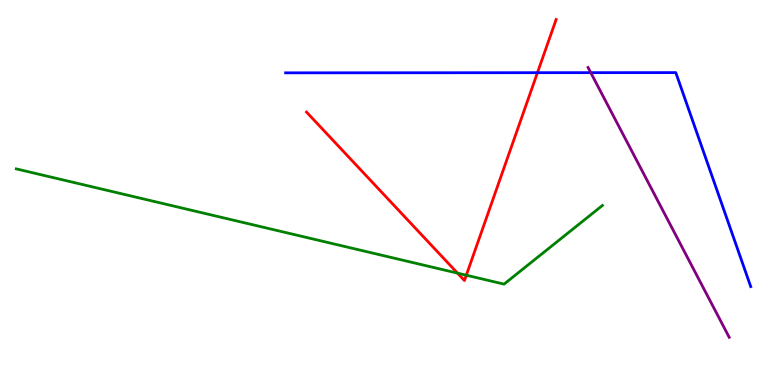[{'lines': ['blue', 'red'], 'intersections': [{'x': 6.93, 'y': 8.11}]}, {'lines': ['green', 'red'], 'intersections': [{'x': 5.9, 'y': 2.91}, {'x': 6.02, 'y': 2.85}]}, {'lines': ['purple', 'red'], 'intersections': []}, {'lines': ['blue', 'green'], 'intersections': []}, {'lines': ['blue', 'purple'], 'intersections': [{'x': 7.62, 'y': 8.11}]}, {'lines': ['green', 'purple'], 'intersections': []}]